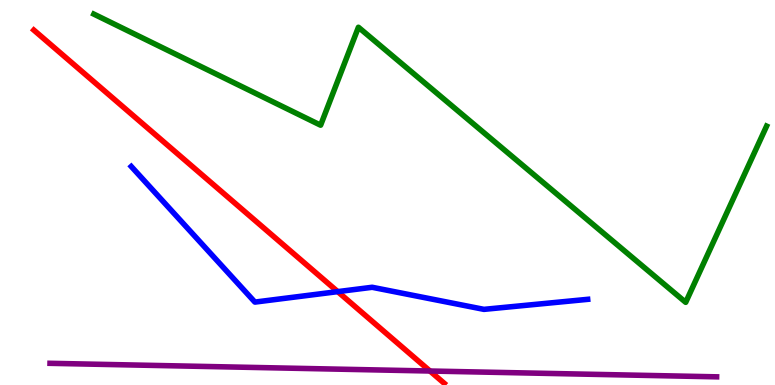[{'lines': ['blue', 'red'], 'intersections': [{'x': 4.36, 'y': 2.43}]}, {'lines': ['green', 'red'], 'intersections': []}, {'lines': ['purple', 'red'], 'intersections': [{'x': 5.55, 'y': 0.363}]}, {'lines': ['blue', 'green'], 'intersections': []}, {'lines': ['blue', 'purple'], 'intersections': []}, {'lines': ['green', 'purple'], 'intersections': []}]